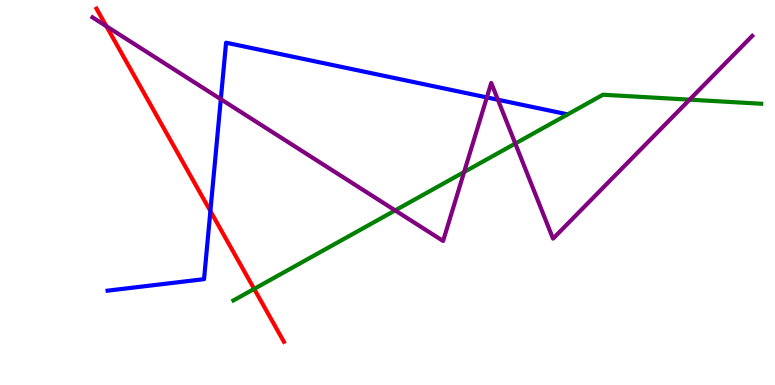[{'lines': ['blue', 'red'], 'intersections': [{'x': 2.71, 'y': 4.52}]}, {'lines': ['green', 'red'], 'intersections': [{'x': 3.28, 'y': 2.5}]}, {'lines': ['purple', 'red'], 'intersections': [{'x': 1.37, 'y': 9.32}]}, {'lines': ['blue', 'green'], 'intersections': []}, {'lines': ['blue', 'purple'], 'intersections': [{'x': 2.85, 'y': 7.42}, {'x': 6.28, 'y': 7.47}, {'x': 6.42, 'y': 7.41}]}, {'lines': ['green', 'purple'], 'intersections': [{'x': 5.1, 'y': 4.53}, {'x': 5.99, 'y': 5.53}, {'x': 6.65, 'y': 6.27}, {'x': 8.9, 'y': 7.41}]}]